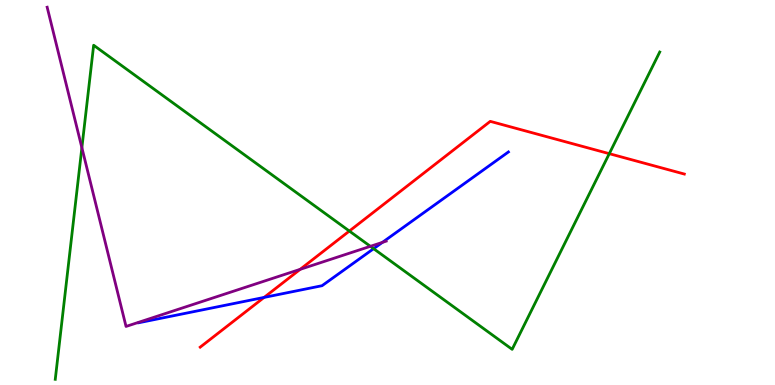[{'lines': ['blue', 'red'], 'intersections': [{'x': 3.41, 'y': 2.28}]}, {'lines': ['green', 'red'], 'intersections': [{'x': 4.51, 'y': 4.0}, {'x': 7.86, 'y': 6.01}]}, {'lines': ['purple', 'red'], 'intersections': [{'x': 3.87, 'y': 3.0}]}, {'lines': ['blue', 'green'], 'intersections': [{'x': 4.82, 'y': 3.54}]}, {'lines': ['blue', 'purple'], 'intersections': [{'x': 4.93, 'y': 3.7}]}, {'lines': ['green', 'purple'], 'intersections': [{'x': 1.06, 'y': 6.16}, {'x': 4.78, 'y': 3.6}]}]